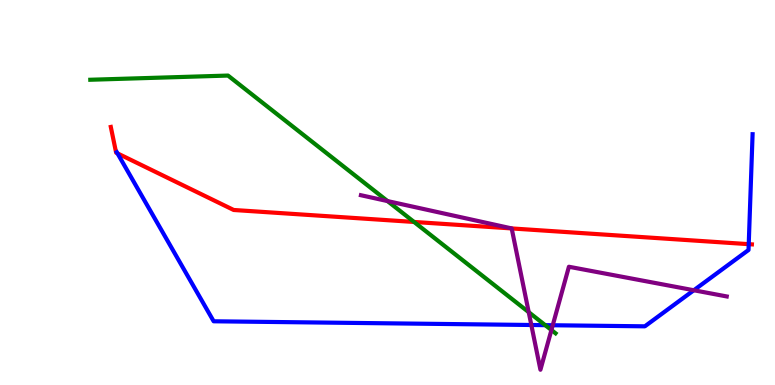[{'lines': ['blue', 'red'], 'intersections': [{'x': 1.52, 'y': 6.02}, {'x': 9.66, 'y': 3.66}]}, {'lines': ['green', 'red'], 'intersections': [{'x': 5.34, 'y': 4.23}]}, {'lines': ['purple', 'red'], 'intersections': [{'x': 6.6, 'y': 4.07}]}, {'lines': ['blue', 'green'], 'intersections': [{'x': 7.04, 'y': 1.55}]}, {'lines': ['blue', 'purple'], 'intersections': [{'x': 6.86, 'y': 1.56}, {'x': 7.13, 'y': 1.55}, {'x': 8.95, 'y': 2.46}]}, {'lines': ['green', 'purple'], 'intersections': [{'x': 5.0, 'y': 4.78}, {'x': 6.82, 'y': 1.89}, {'x': 7.12, 'y': 1.43}]}]